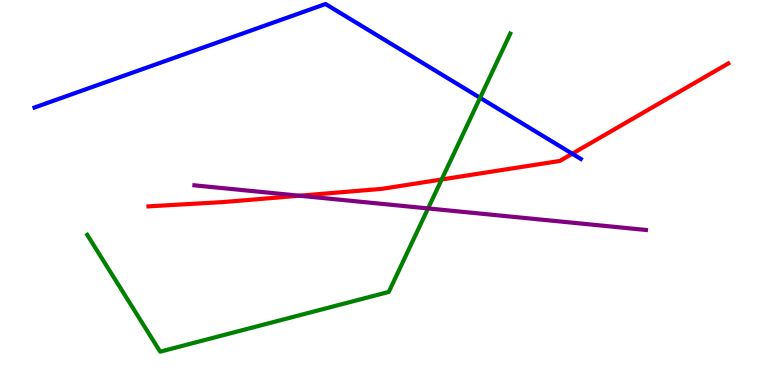[{'lines': ['blue', 'red'], 'intersections': [{'x': 7.38, 'y': 6.01}]}, {'lines': ['green', 'red'], 'intersections': [{'x': 5.7, 'y': 5.34}]}, {'lines': ['purple', 'red'], 'intersections': [{'x': 3.86, 'y': 4.92}]}, {'lines': ['blue', 'green'], 'intersections': [{'x': 6.19, 'y': 7.46}]}, {'lines': ['blue', 'purple'], 'intersections': []}, {'lines': ['green', 'purple'], 'intersections': [{'x': 5.52, 'y': 4.59}]}]